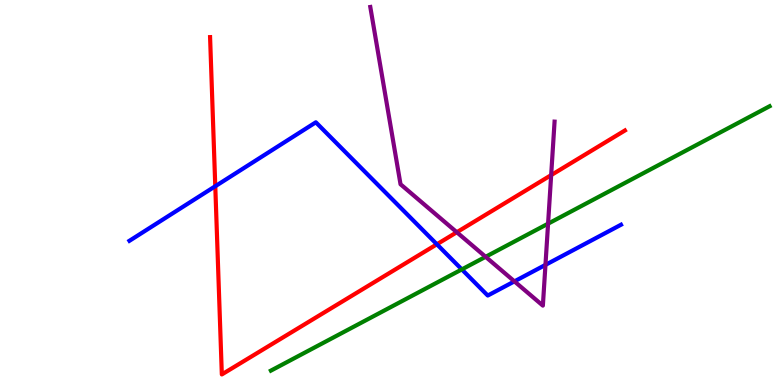[{'lines': ['blue', 'red'], 'intersections': [{'x': 2.78, 'y': 5.16}, {'x': 5.64, 'y': 3.65}]}, {'lines': ['green', 'red'], 'intersections': []}, {'lines': ['purple', 'red'], 'intersections': [{'x': 5.89, 'y': 3.97}, {'x': 7.11, 'y': 5.45}]}, {'lines': ['blue', 'green'], 'intersections': [{'x': 5.96, 'y': 3.0}]}, {'lines': ['blue', 'purple'], 'intersections': [{'x': 6.64, 'y': 2.69}, {'x': 7.04, 'y': 3.12}]}, {'lines': ['green', 'purple'], 'intersections': [{'x': 6.27, 'y': 3.33}, {'x': 7.07, 'y': 4.19}]}]